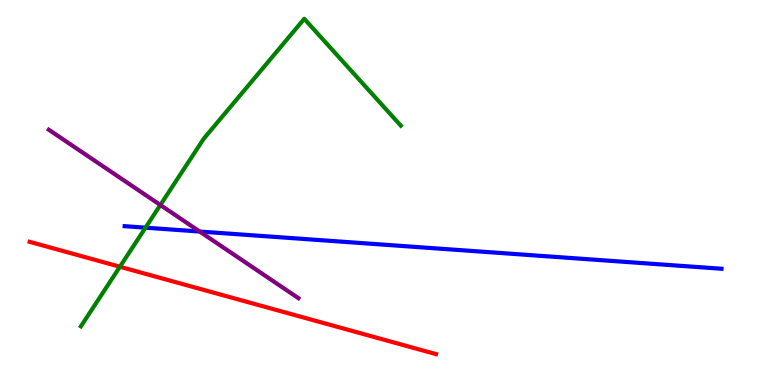[{'lines': ['blue', 'red'], 'intersections': []}, {'lines': ['green', 'red'], 'intersections': [{'x': 1.55, 'y': 3.07}]}, {'lines': ['purple', 'red'], 'intersections': []}, {'lines': ['blue', 'green'], 'intersections': [{'x': 1.88, 'y': 4.09}]}, {'lines': ['blue', 'purple'], 'intersections': [{'x': 2.58, 'y': 3.99}]}, {'lines': ['green', 'purple'], 'intersections': [{'x': 2.07, 'y': 4.68}]}]